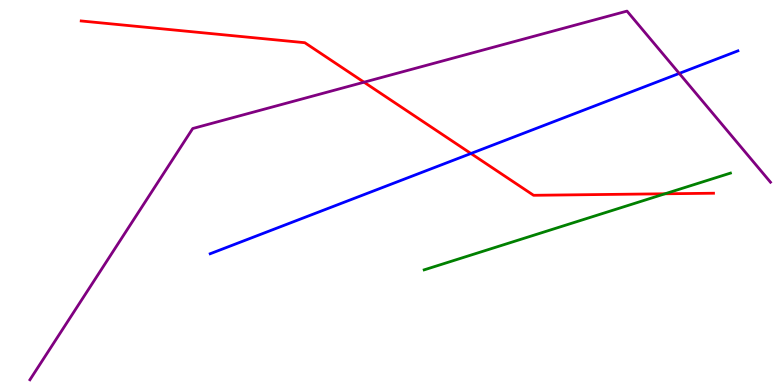[{'lines': ['blue', 'red'], 'intersections': [{'x': 6.08, 'y': 6.01}]}, {'lines': ['green', 'red'], 'intersections': [{'x': 8.58, 'y': 4.97}]}, {'lines': ['purple', 'red'], 'intersections': [{'x': 4.7, 'y': 7.86}]}, {'lines': ['blue', 'green'], 'intersections': []}, {'lines': ['blue', 'purple'], 'intersections': [{'x': 8.76, 'y': 8.09}]}, {'lines': ['green', 'purple'], 'intersections': []}]